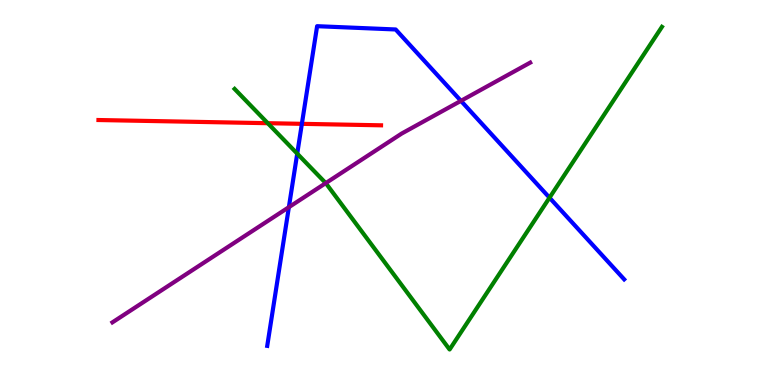[{'lines': ['blue', 'red'], 'intersections': [{'x': 3.9, 'y': 6.78}]}, {'lines': ['green', 'red'], 'intersections': [{'x': 3.45, 'y': 6.8}]}, {'lines': ['purple', 'red'], 'intersections': []}, {'lines': ['blue', 'green'], 'intersections': [{'x': 3.84, 'y': 6.01}, {'x': 7.09, 'y': 4.86}]}, {'lines': ['blue', 'purple'], 'intersections': [{'x': 3.73, 'y': 4.62}, {'x': 5.95, 'y': 7.38}]}, {'lines': ['green', 'purple'], 'intersections': [{'x': 4.2, 'y': 5.24}]}]